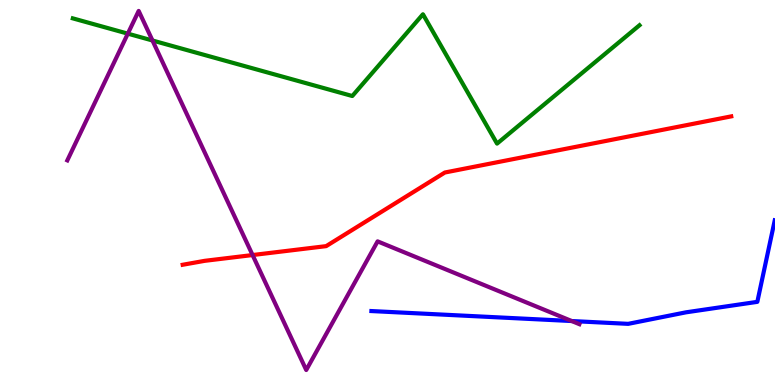[{'lines': ['blue', 'red'], 'intersections': []}, {'lines': ['green', 'red'], 'intersections': []}, {'lines': ['purple', 'red'], 'intersections': [{'x': 3.26, 'y': 3.38}]}, {'lines': ['blue', 'green'], 'intersections': []}, {'lines': ['blue', 'purple'], 'intersections': [{'x': 7.38, 'y': 1.66}]}, {'lines': ['green', 'purple'], 'intersections': [{'x': 1.65, 'y': 9.13}, {'x': 1.97, 'y': 8.95}]}]